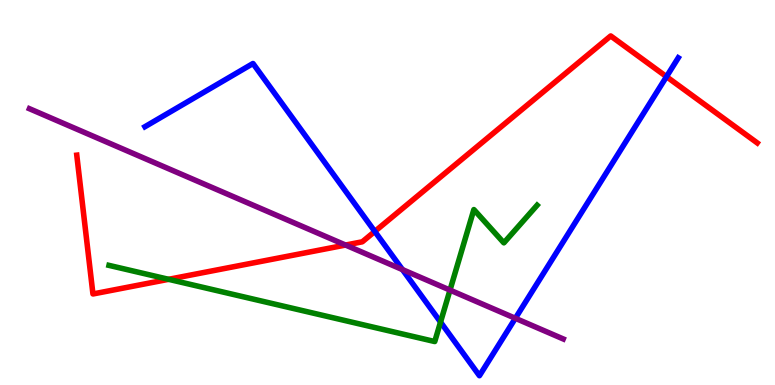[{'lines': ['blue', 'red'], 'intersections': [{'x': 4.84, 'y': 3.99}, {'x': 8.6, 'y': 8.01}]}, {'lines': ['green', 'red'], 'intersections': [{'x': 2.18, 'y': 2.75}]}, {'lines': ['purple', 'red'], 'intersections': [{'x': 4.46, 'y': 3.64}]}, {'lines': ['blue', 'green'], 'intersections': [{'x': 5.68, 'y': 1.63}]}, {'lines': ['blue', 'purple'], 'intersections': [{'x': 5.19, 'y': 3.0}, {'x': 6.65, 'y': 1.73}]}, {'lines': ['green', 'purple'], 'intersections': [{'x': 5.81, 'y': 2.46}]}]